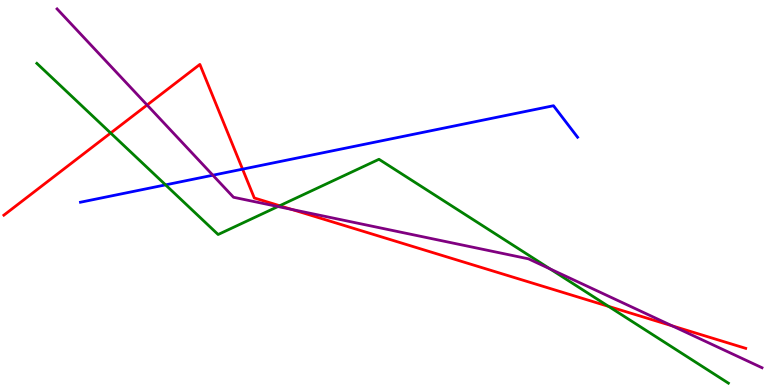[{'lines': ['blue', 'red'], 'intersections': [{'x': 3.13, 'y': 5.61}]}, {'lines': ['green', 'red'], 'intersections': [{'x': 1.43, 'y': 6.54}, {'x': 3.61, 'y': 4.66}, {'x': 7.85, 'y': 2.04}]}, {'lines': ['purple', 'red'], 'intersections': [{'x': 1.9, 'y': 7.27}, {'x': 3.76, 'y': 4.56}, {'x': 8.67, 'y': 1.54}]}, {'lines': ['blue', 'green'], 'intersections': [{'x': 2.14, 'y': 5.2}]}, {'lines': ['blue', 'purple'], 'intersections': [{'x': 2.75, 'y': 5.45}]}, {'lines': ['green', 'purple'], 'intersections': [{'x': 3.59, 'y': 4.64}, {'x': 7.1, 'y': 3.02}]}]